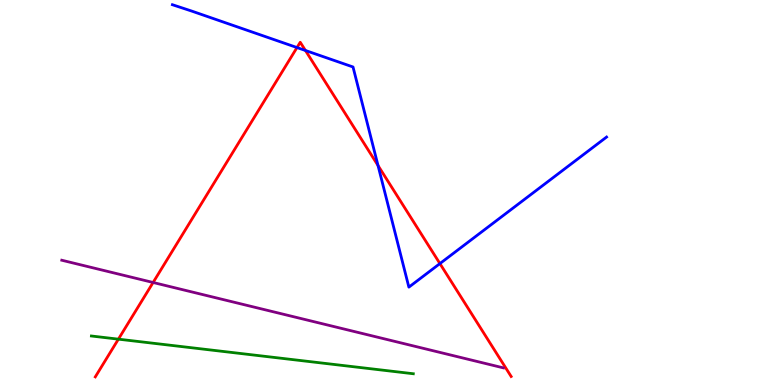[{'lines': ['blue', 'red'], 'intersections': [{'x': 3.83, 'y': 8.76}, {'x': 3.94, 'y': 8.69}, {'x': 4.88, 'y': 5.7}, {'x': 5.68, 'y': 3.15}]}, {'lines': ['green', 'red'], 'intersections': [{'x': 1.53, 'y': 1.19}]}, {'lines': ['purple', 'red'], 'intersections': [{'x': 1.98, 'y': 2.66}]}, {'lines': ['blue', 'green'], 'intersections': []}, {'lines': ['blue', 'purple'], 'intersections': []}, {'lines': ['green', 'purple'], 'intersections': []}]